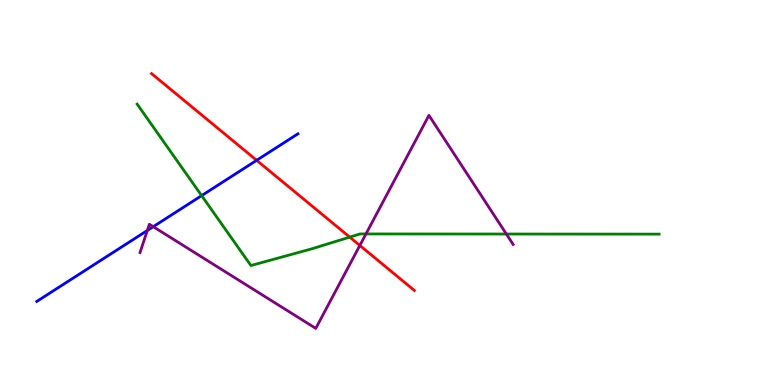[{'lines': ['blue', 'red'], 'intersections': [{'x': 3.31, 'y': 5.84}]}, {'lines': ['green', 'red'], 'intersections': [{'x': 4.51, 'y': 3.84}]}, {'lines': ['purple', 'red'], 'intersections': [{'x': 4.64, 'y': 3.62}]}, {'lines': ['blue', 'green'], 'intersections': [{'x': 2.6, 'y': 4.92}]}, {'lines': ['blue', 'purple'], 'intersections': [{'x': 1.9, 'y': 4.01}, {'x': 1.98, 'y': 4.11}]}, {'lines': ['green', 'purple'], 'intersections': [{'x': 4.72, 'y': 3.92}, {'x': 6.53, 'y': 3.92}]}]